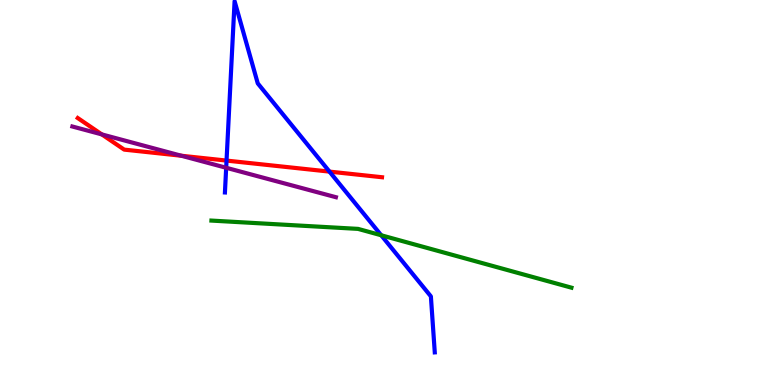[{'lines': ['blue', 'red'], 'intersections': [{'x': 2.92, 'y': 5.83}, {'x': 4.25, 'y': 5.54}]}, {'lines': ['green', 'red'], 'intersections': []}, {'lines': ['purple', 'red'], 'intersections': [{'x': 1.31, 'y': 6.51}, {'x': 2.34, 'y': 5.95}]}, {'lines': ['blue', 'green'], 'intersections': [{'x': 4.92, 'y': 3.89}]}, {'lines': ['blue', 'purple'], 'intersections': [{'x': 2.92, 'y': 5.64}]}, {'lines': ['green', 'purple'], 'intersections': []}]